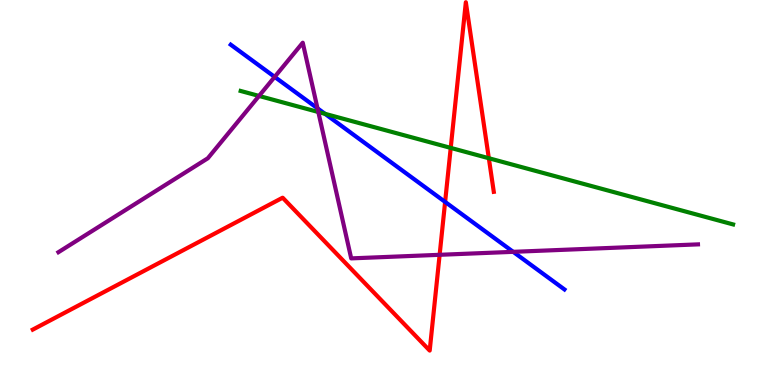[{'lines': ['blue', 'red'], 'intersections': [{'x': 5.74, 'y': 4.76}]}, {'lines': ['green', 'red'], 'intersections': [{'x': 5.82, 'y': 6.16}, {'x': 6.31, 'y': 5.89}]}, {'lines': ['purple', 'red'], 'intersections': [{'x': 5.67, 'y': 3.38}]}, {'lines': ['blue', 'green'], 'intersections': [{'x': 4.19, 'y': 7.04}]}, {'lines': ['blue', 'purple'], 'intersections': [{'x': 3.54, 'y': 8.0}, {'x': 4.1, 'y': 7.19}, {'x': 6.62, 'y': 3.46}]}, {'lines': ['green', 'purple'], 'intersections': [{'x': 3.34, 'y': 7.51}, {'x': 4.11, 'y': 7.09}]}]